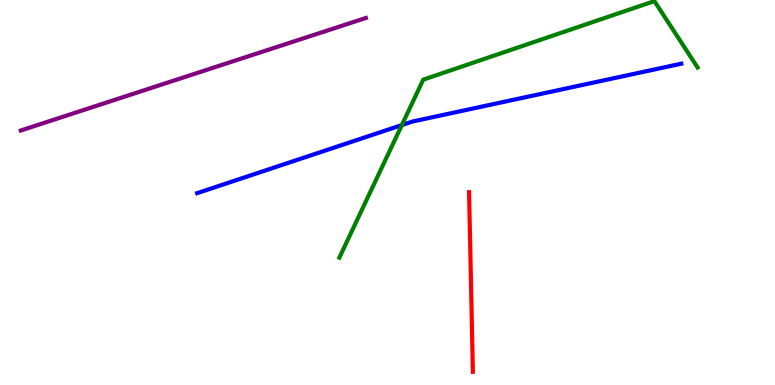[{'lines': ['blue', 'red'], 'intersections': []}, {'lines': ['green', 'red'], 'intersections': []}, {'lines': ['purple', 'red'], 'intersections': []}, {'lines': ['blue', 'green'], 'intersections': [{'x': 5.19, 'y': 6.75}]}, {'lines': ['blue', 'purple'], 'intersections': []}, {'lines': ['green', 'purple'], 'intersections': []}]